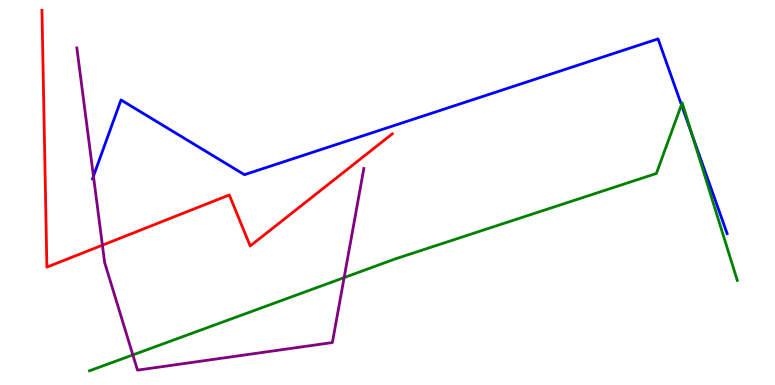[{'lines': ['blue', 'red'], 'intersections': []}, {'lines': ['green', 'red'], 'intersections': []}, {'lines': ['purple', 'red'], 'intersections': [{'x': 1.32, 'y': 3.63}]}, {'lines': ['blue', 'green'], 'intersections': [{'x': 8.79, 'y': 7.28}, {'x': 8.93, 'y': 6.49}]}, {'lines': ['blue', 'purple'], 'intersections': [{'x': 1.21, 'y': 5.42}]}, {'lines': ['green', 'purple'], 'intersections': [{'x': 1.71, 'y': 0.781}, {'x': 4.44, 'y': 2.79}]}]